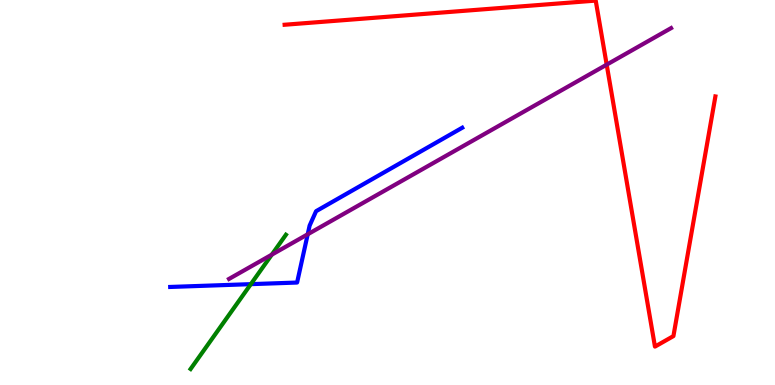[{'lines': ['blue', 'red'], 'intersections': []}, {'lines': ['green', 'red'], 'intersections': []}, {'lines': ['purple', 'red'], 'intersections': [{'x': 7.83, 'y': 8.32}]}, {'lines': ['blue', 'green'], 'intersections': [{'x': 3.24, 'y': 2.62}]}, {'lines': ['blue', 'purple'], 'intersections': [{'x': 3.97, 'y': 3.91}]}, {'lines': ['green', 'purple'], 'intersections': [{'x': 3.51, 'y': 3.39}]}]